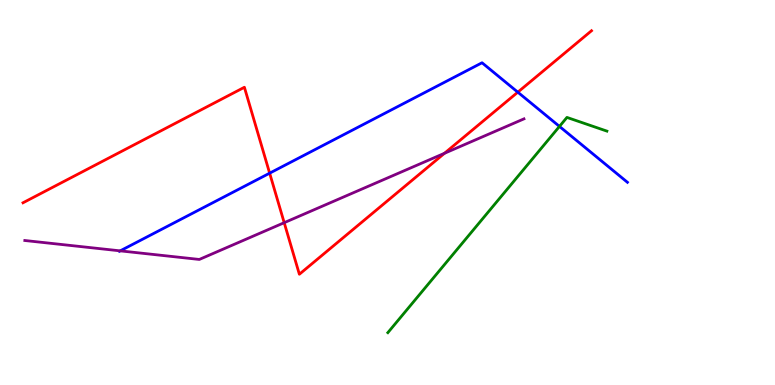[{'lines': ['blue', 'red'], 'intersections': [{'x': 3.48, 'y': 5.5}, {'x': 6.68, 'y': 7.61}]}, {'lines': ['green', 'red'], 'intersections': []}, {'lines': ['purple', 'red'], 'intersections': [{'x': 3.67, 'y': 4.22}, {'x': 5.74, 'y': 6.02}]}, {'lines': ['blue', 'green'], 'intersections': [{'x': 7.22, 'y': 6.72}]}, {'lines': ['blue', 'purple'], 'intersections': [{'x': 1.55, 'y': 3.48}]}, {'lines': ['green', 'purple'], 'intersections': []}]